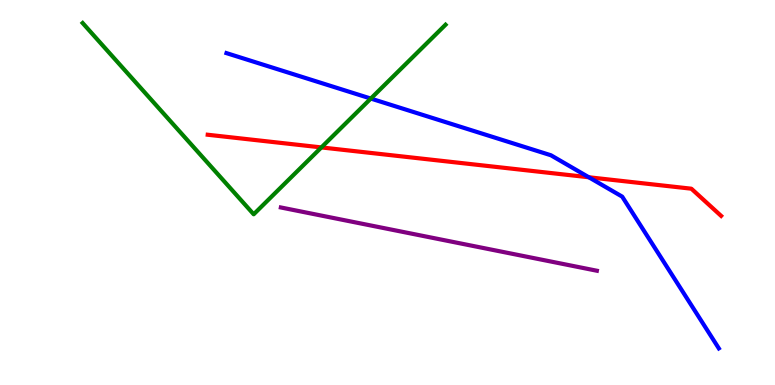[{'lines': ['blue', 'red'], 'intersections': [{'x': 7.6, 'y': 5.4}]}, {'lines': ['green', 'red'], 'intersections': [{'x': 4.15, 'y': 6.17}]}, {'lines': ['purple', 'red'], 'intersections': []}, {'lines': ['blue', 'green'], 'intersections': [{'x': 4.78, 'y': 7.44}]}, {'lines': ['blue', 'purple'], 'intersections': []}, {'lines': ['green', 'purple'], 'intersections': []}]